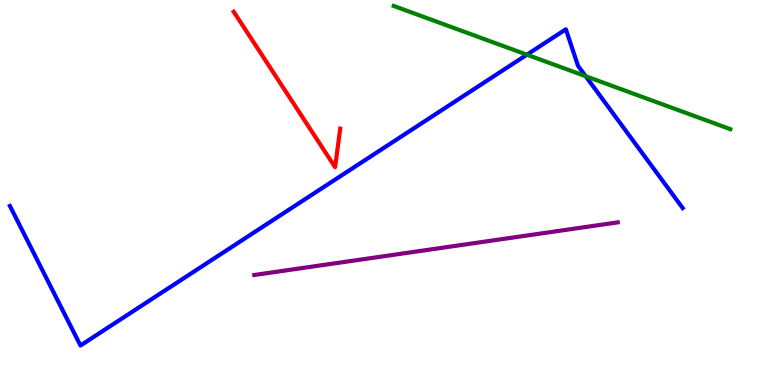[{'lines': ['blue', 'red'], 'intersections': []}, {'lines': ['green', 'red'], 'intersections': []}, {'lines': ['purple', 'red'], 'intersections': []}, {'lines': ['blue', 'green'], 'intersections': [{'x': 6.8, 'y': 8.58}, {'x': 7.56, 'y': 8.02}]}, {'lines': ['blue', 'purple'], 'intersections': []}, {'lines': ['green', 'purple'], 'intersections': []}]